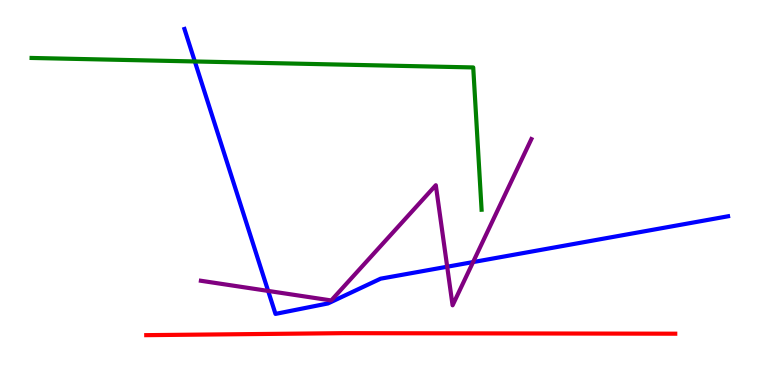[{'lines': ['blue', 'red'], 'intersections': []}, {'lines': ['green', 'red'], 'intersections': []}, {'lines': ['purple', 'red'], 'intersections': []}, {'lines': ['blue', 'green'], 'intersections': [{'x': 2.51, 'y': 8.4}]}, {'lines': ['blue', 'purple'], 'intersections': [{'x': 3.46, 'y': 2.44}, {'x': 5.77, 'y': 3.07}, {'x': 6.1, 'y': 3.19}]}, {'lines': ['green', 'purple'], 'intersections': []}]